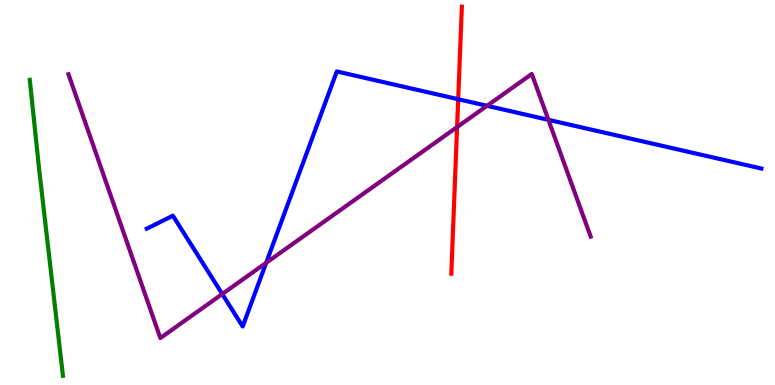[{'lines': ['blue', 'red'], 'intersections': [{'x': 5.91, 'y': 7.42}]}, {'lines': ['green', 'red'], 'intersections': []}, {'lines': ['purple', 'red'], 'intersections': [{'x': 5.9, 'y': 6.7}]}, {'lines': ['blue', 'green'], 'intersections': []}, {'lines': ['blue', 'purple'], 'intersections': [{'x': 2.87, 'y': 2.36}, {'x': 3.43, 'y': 3.17}, {'x': 6.28, 'y': 7.25}, {'x': 7.08, 'y': 6.89}]}, {'lines': ['green', 'purple'], 'intersections': []}]